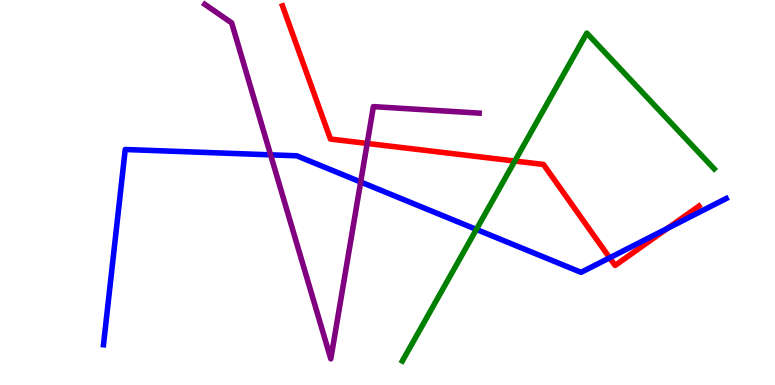[{'lines': ['blue', 'red'], 'intersections': [{'x': 7.87, 'y': 3.3}, {'x': 8.61, 'y': 4.07}]}, {'lines': ['green', 'red'], 'intersections': [{'x': 6.64, 'y': 5.82}]}, {'lines': ['purple', 'red'], 'intersections': [{'x': 4.74, 'y': 6.27}]}, {'lines': ['blue', 'green'], 'intersections': [{'x': 6.15, 'y': 4.04}]}, {'lines': ['blue', 'purple'], 'intersections': [{'x': 3.49, 'y': 5.98}, {'x': 4.65, 'y': 5.27}]}, {'lines': ['green', 'purple'], 'intersections': []}]